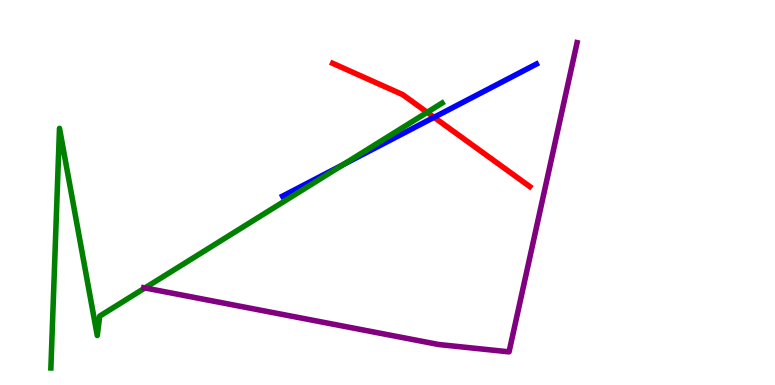[{'lines': ['blue', 'red'], 'intersections': [{'x': 5.6, 'y': 6.95}]}, {'lines': ['green', 'red'], 'intersections': [{'x': 5.51, 'y': 7.08}]}, {'lines': ['purple', 'red'], 'intersections': []}, {'lines': ['blue', 'green'], 'intersections': [{'x': 4.43, 'y': 5.72}]}, {'lines': ['blue', 'purple'], 'intersections': []}, {'lines': ['green', 'purple'], 'intersections': [{'x': 1.87, 'y': 2.52}]}]